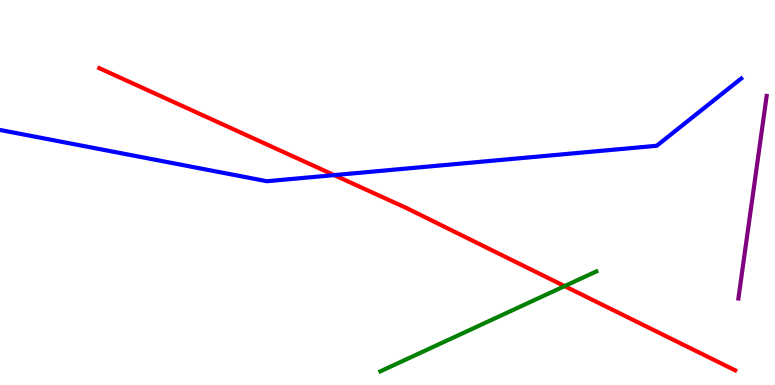[{'lines': ['blue', 'red'], 'intersections': [{'x': 4.31, 'y': 5.45}]}, {'lines': ['green', 'red'], 'intersections': [{'x': 7.29, 'y': 2.57}]}, {'lines': ['purple', 'red'], 'intersections': []}, {'lines': ['blue', 'green'], 'intersections': []}, {'lines': ['blue', 'purple'], 'intersections': []}, {'lines': ['green', 'purple'], 'intersections': []}]